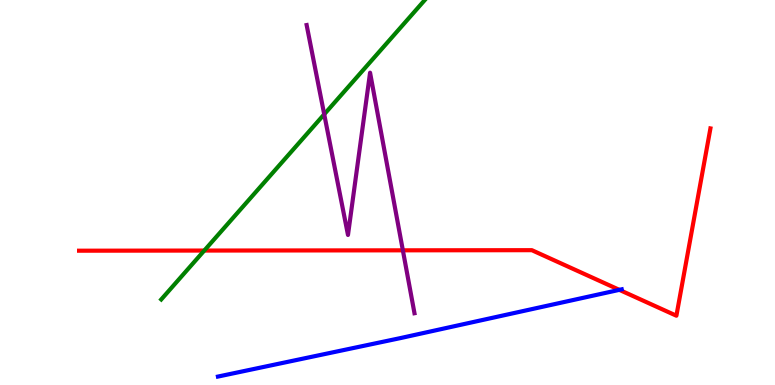[{'lines': ['blue', 'red'], 'intersections': [{'x': 7.99, 'y': 2.47}]}, {'lines': ['green', 'red'], 'intersections': [{'x': 2.64, 'y': 3.49}]}, {'lines': ['purple', 'red'], 'intersections': [{'x': 5.2, 'y': 3.5}]}, {'lines': ['blue', 'green'], 'intersections': []}, {'lines': ['blue', 'purple'], 'intersections': []}, {'lines': ['green', 'purple'], 'intersections': [{'x': 4.18, 'y': 7.03}]}]